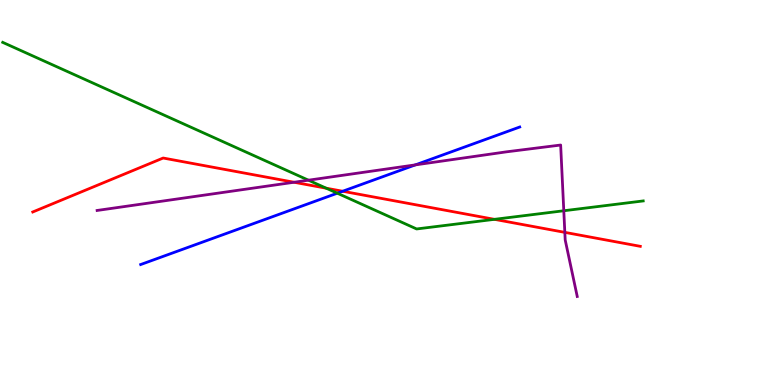[{'lines': ['blue', 'red'], 'intersections': [{'x': 4.42, 'y': 5.03}]}, {'lines': ['green', 'red'], 'intersections': [{'x': 4.21, 'y': 5.11}, {'x': 6.38, 'y': 4.3}]}, {'lines': ['purple', 'red'], 'intersections': [{'x': 3.79, 'y': 5.27}, {'x': 7.29, 'y': 3.96}]}, {'lines': ['blue', 'green'], 'intersections': [{'x': 4.35, 'y': 4.98}]}, {'lines': ['blue', 'purple'], 'intersections': [{'x': 5.36, 'y': 5.72}]}, {'lines': ['green', 'purple'], 'intersections': [{'x': 3.98, 'y': 5.32}, {'x': 7.27, 'y': 4.53}]}]